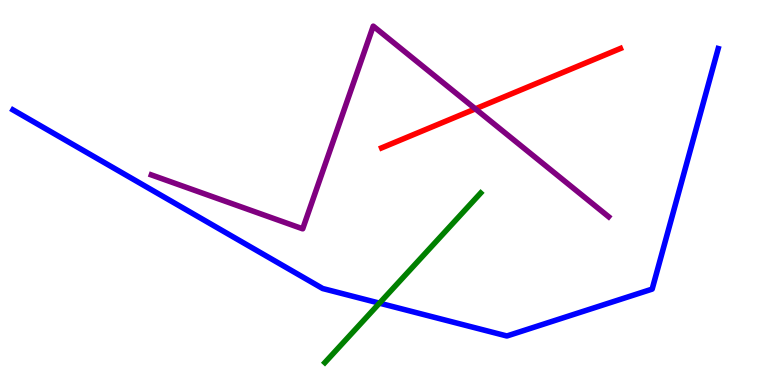[{'lines': ['blue', 'red'], 'intersections': []}, {'lines': ['green', 'red'], 'intersections': []}, {'lines': ['purple', 'red'], 'intersections': [{'x': 6.13, 'y': 7.17}]}, {'lines': ['blue', 'green'], 'intersections': [{'x': 4.9, 'y': 2.13}]}, {'lines': ['blue', 'purple'], 'intersections': []}, {'lines': ['green', 'purple'], 'intersections': []}]